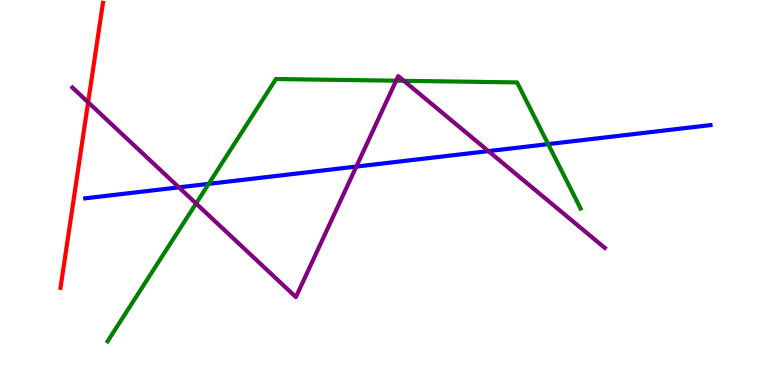[{'lines': ['blue', 'red'], 'intersections': []}, {'lines': ['green', 'red'], 'intersections': []}, {'lines': ['purple', 'red'], 'intersections': [{'x': 1.14, 'y': 7.34}]}, {'lines': ['blue', 'green'], 'intersections': [{'x': 2.69, 'y': 5.22}, {'x': 7.07, 'y': 6.26}]}, {'lines': ['blue', 'purple'], 'intersections': [{'x': 2.31, 'y': 5.13}, {'x': 4.6, 'y': 5.67}, {'x': 6.3, 'y': 6.07}]}, {'lines': ['green', 'purple'], 'intersections': [{'x': 2.53, 'y': 4.71}, {'x': 5.11, 'y': 7.9}, {'x': 5.21, 'y': 7.9}]}]